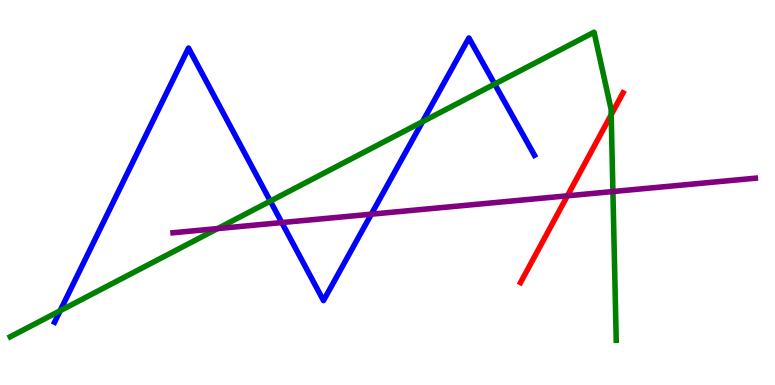[{'lines': ['blue', 'red'], 'intersections': []}, {'lines': ['green', 'red'], 'intersections': [{'x': 7.89, 'y': 7.02}]}, {'lines': ['purple', 'red'], 'intersections': [{'x': 7.32, 'y': 4.91}]}, {'lines': ['blue', 'green'], 'intersections': [{'x': 0.776, 'y': 1.93}, {'x': 3.49, 'y': 4.78}, {'x': 5.45, 'y': 6.84}, {'x': 6.38, 'y': 7.82}]}, {'lines': ['blue', 'purple'], 'intersections': [{'x': 3.64, 'y': 4.22}, {'x': 4.79, 'y': 4.44}]}, {'lines': ['green', 'purple'], 'intersections': [{'x': 2.81, 'y': 4.06}, {'x': 7.91, 'y': 5.02}]}]